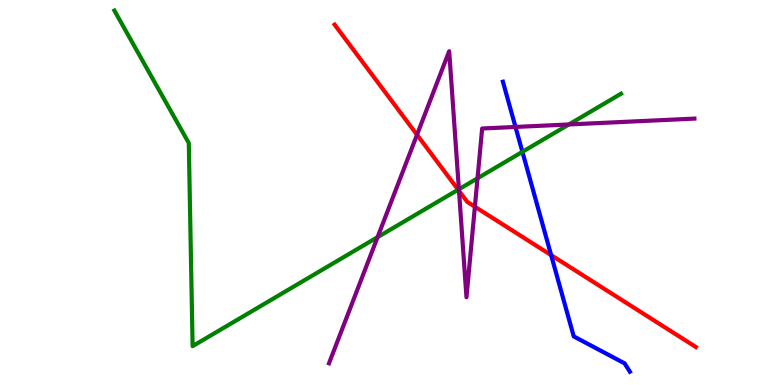[{'lines': ['blue', 'red'], 'intersections': [{'x': 7.11, 'y': 3.37}]}, {'lines': ['green', 'red'], 'intersections': [{'x': 5.91, 'y': 5.07}]}, {'lines': ['purple', 'red'], 'intersections': [{'x': 5.38, 'y': 6.5}, {'x': 5.92, 'y': 5.04}, {'x': 6.13, 'y': 4.63}]}, {'lines': ['blue', 'green'], 'intersections': [{'x': 6.74, 'y': 6.06}]}, {'lines': ['blue', 'purple'], 'intersections': [{'x': 6.65, 'y': 6.7}]}, {'lines': ['green', 'purple'], 'intersections': [{'x': 4.87, 'y': 3.84}, {'x': 5.92, 'y': 5.08}, {'x': 6.16, 'y': 5.37}, {'x': 7.34, 'y': 6.77}]}]